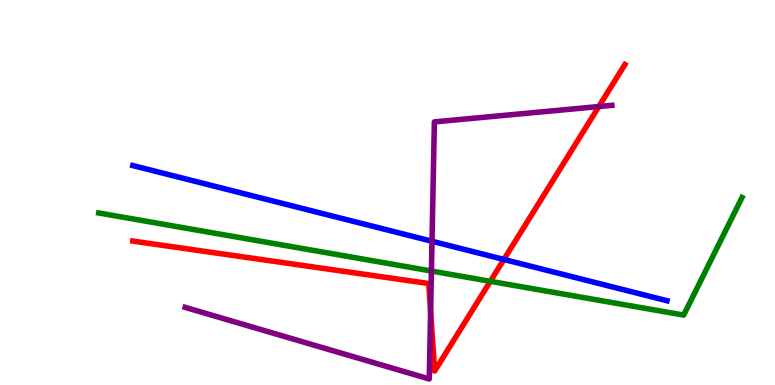[{'lines': ['blue', 'red'], 'intersections': [{'x': 6.5, 'y': 3.26}]}, {'lines': ['green', 'red'], 'intersections': [{'x': 6.33, 'y': 2.69}]}, {'lines': ['purple', 'red'], 'intersections': [{'x': 5.56, 'y': 1.91}, {'x': 7.73, 'y': 7.23}]}, {'lines': ['blue', 'green'], 'intersections': []}, {'lines': ['blue', 'purple'], 'intersections': [{'x': 5.57, 'y': 3.73}]}, {'lines': ['green', 'purple'], 'intersections': [{'x': 5.57, 'y': 2.96}]}]